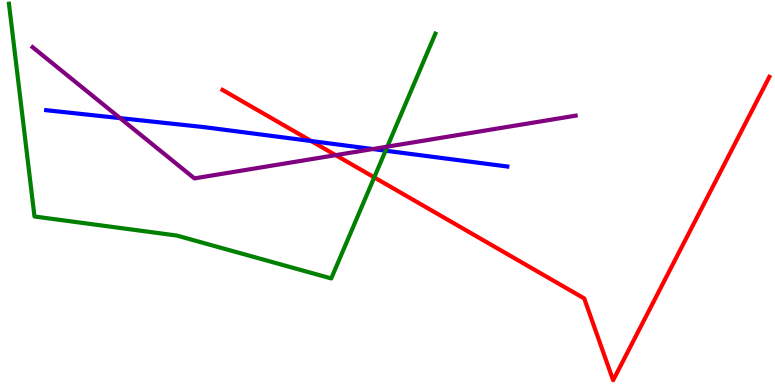[{'lines': ['blue', 'red'], 'intersections': [{'x': 4.02, 'y': 6.34}]}, {'lines': ['green', 'red'], 'intersections': [{'x': 4.83, 'y': 5.39}]}, {'lines': ['purple', 'red'], 'intersections': [{'x': 4.33, 'y': 5.97}]}, {'lines': ['blue', 'green'], 'intersections': [{'x': 4.98, 'y': 6.09}]}, {'lines': ['blue', 'purple'], 'intersections': [{'x': 1.55, 'y': 6.93}, {'x': 4.81, 'y': 6.13}]}, {'lines': ['green', 'purple'], 'intersections': [{'x': 5.0, 'y': 6.19}]}]